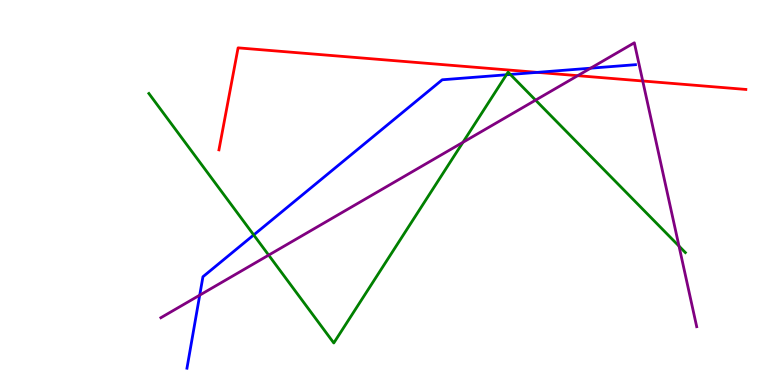[{'lines': ['blue', 'red'], 'intersections': [{'x': 6.93, 'y': 8.12}]}, {'lines': ['green', 'red'], 'intersections': []}, {'lines': ['purple', 'red'], 'intersections': [{'x': 7.45, 'y': 8.03}, {'x': 8.29, 'y': 7.9}]}, {'lines': ['blue', 'green'], 'intersections': [{'x': 3.27, 'y': 3.9}, {'x': 6.53, 'y': 8.06}, {'x': 6.58, 'y': 8.07}]}, {'lines': ['blue', 'purple'], 'intersections': [{'x': 2.58, 'y': 2.33}, {'x': 7.62, 'y': 8.23}]}, {'lines': ['green', 'purple'], 'intersections': [{'x': 3.47, 'y': 3.37}, {'x': 5.97, 'y': 6.3}, {'x': 6.91, 'y': 7.4}, {'x': 8.76, 'y': 3.61}]}]